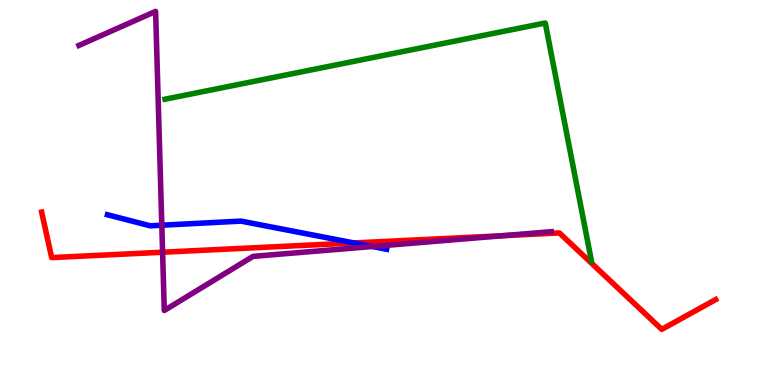[{'lines': ['blue', 'red'], 'intersections': [{'x': 4.57, 'y': 3.69}]}, {'lines': ['green', 'red'], 'intersections': []}, {'lines': ['purple', 'red'], 'intersections': [{'x': 2.1, 'y': 3.45}, {'x': 6.49, 'y': 3.88}]}, {'lines': ['blue', 'green'], 'intersections': []}, {'lines': ['blue', 'purple'], 'intersections': [{'x': 2.09, 'y': 4.15}, {'x': 4.8, 'y': 3.6}]}, {'lines': ['green', 'purple'], 'intersections': []}]